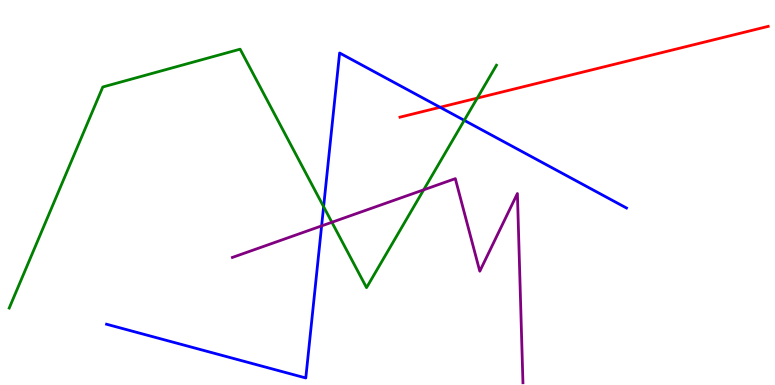[{'lines': ['blue', 'red'], 'intersections': [{'x': 5.68, 'y': 7.21}]}, {'lines': ['green', 'red'], 'intersections': [{'x': 6.16, 'y': 7.45}]}, {'lines': ['purple', 'red'], 'intersections': []}, {'lines': ['blue', 'green'], 'intersections': [{'x': 4.18, 'y': 4.63}, {'x': 5.99, 'y': 6.87}]}, {'lines': ['blue', 'purple'], 'intersections': [{'x': 4.15, 'y': 4.13}]}, {'lines': ['green', 'purple'], 'intersections': [{'x': 4.28, 'y': 4.23}, {'x': 5.47, 'y': 5.07}]}]